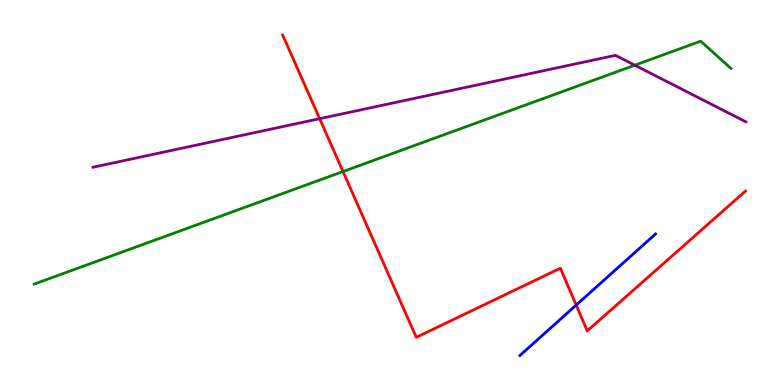[{'lines': ['blue', 'red'], 'intersections': [{'x': 7.43, 'y': 2.08}]}, {'lines': ['green', 'red'], 'intersections': [{'x': 4.43, 'y': 5.54}]}, {'lines': ['purple', 'red'], 'intersections': [{'x': 4.12, 'y': 6.92}]}, {'lines': ['blue', 'green'], 'intersections': []}, {'lines': ['blue', 'purple'], 'intersections': []}, {'lines': ['green', 'purple'], 'intersections': [{'x': 8.19, 'y': 8.31}]}]